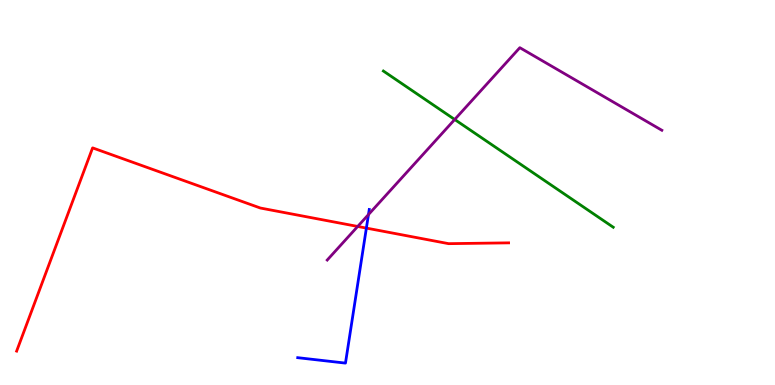[{'lines': ['blue', 'red'], 'intersections': [{'x': 4.73, 'y': 4.08}]}, {'lines': ['green', 'red'], 'intersections': []}, {'lines': ['purple', 'red'], 'intersections': [{'x': 4.62, 'y': 4.12}]}, {'lines': ['blue', 'green'], 'intersections': []}, {'lines': ['blue', 'purple'], 'intersections': [{'x': 4.75, 'y': 4.43}]}, {'lines': ['green', 'purple'], 'intersections': [{'x': 5.87, 'y': 6.9}]}]